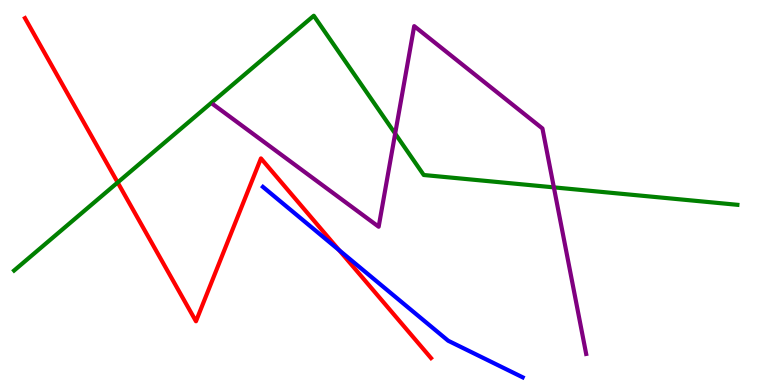[{'lines': ['blue', 'red'], 'intersections': [{'x': 4.38, 'y': 3.5}]}, {'lines': ['green', 'red'], 'intersections': [{'x': 1.52, 'y': 5.26}]}, {'lines': ['purple', 'red'], 'intersections': []}, {'lines': ['blue', 'green'], 'intersections': []}, {'lines': ['blue', 'purple'], 'intersections': []}, {'lines': ['green', 'purple'], 'intersections': [{'x': 5.1, 'y': 6.53}, {'x': 7.15, 'y': 5.13}]}]